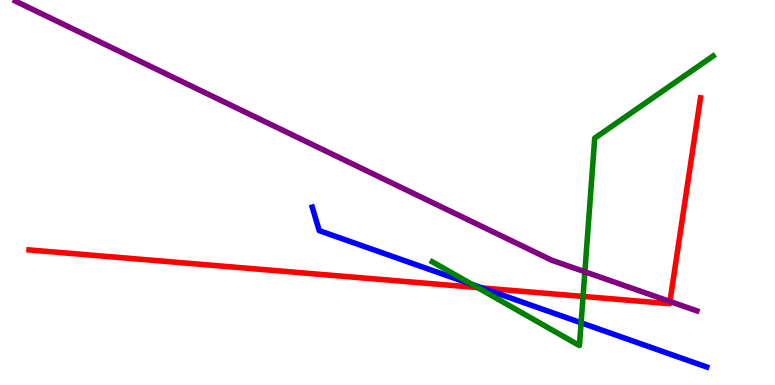[{'lines': ['blue', 'red'], 'intersections': [{'x': 6.22, 'y': 2.52}]}, {'lines': ['green', 'red'], 'intersections': [{'x': 6.16, 'y': 2.53}, {'x': 7.52, 'y': 2.3}]}, {'lines': ['purple', 'red'], 'intersections': [{'x': 8.64, 'y': 2.17}]}, {'lines': ['blue', 'green'], 'intersections': [{'x': 6.09, 'y': 2.61}, {'x': 7.5, 'y': 1.62}]}, {'lines': ['blue', 'purple'], 'intersections': []}, {'lines': ['green', 'purple'], 'intersections': [{'x': 7.55, 'y': 2.94}]}]